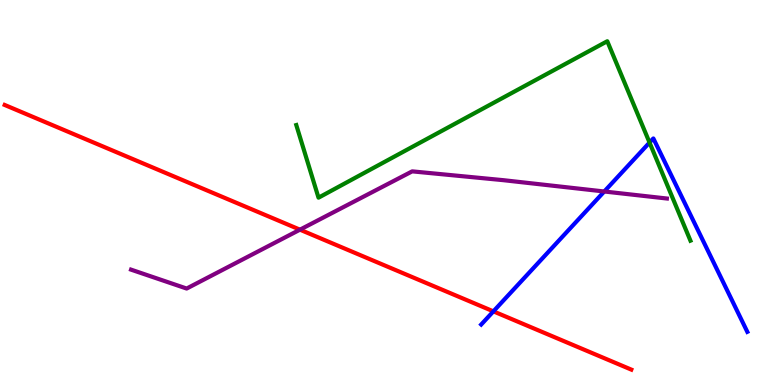[{'lines': ['blue', 'red'], 'intersections': [{'x': 6.37, 'y': 1.91}]}, {'lines': ['green', 'red'], 'intersections': []}, {'lines': ['purple', 'red'], 'intersections': [{'x': 3.87, 'y': 4.03}]}, {'lines': ['blue', 'green'], 'intersections': [{'x': 8.38, 'y': 6.3}]}, {'lines': ['blue', 'purple'], 'intersections': [{'x': 7.8, 'y': 5.03}]}, {'lines': ['green', 'purple'], 'intersections': []}]